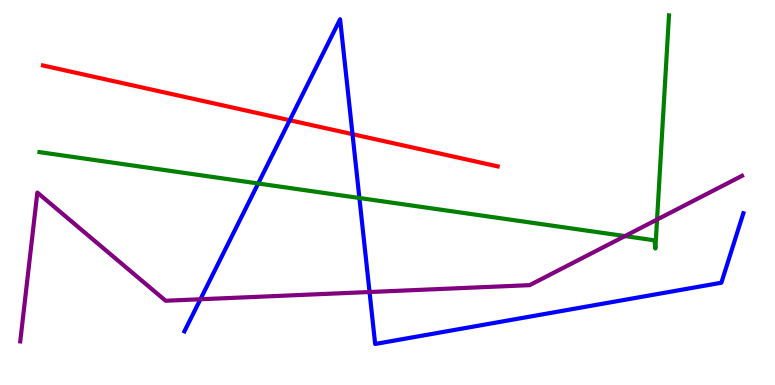[{'lines': ['blue', 'red'], 'intersections': [{'x': 3.74, 'y': 6.88}, {'x': 4.55, 'y': 6.52}]}, {'lines': ['green', 'red'], 'intersections': []}, {'lines': ['purple', 'red'], 'intersections': []}, {'lines': ['blue', 'green'], 'intersections': [{'x': 3.33, 'y': 5.23}, {'x': 4.64, 'y': 4.86}]}, {'lines': ['blue', 'purple'], 'intersections': [{'x': 2.59, 'y': 2.23}, {'x': 4.77, 'y': 2.42}]}, {'lines': ['green', 'purple'], 'intersections': [{'x': 8.06, 'y': 3.87}, {'x': 8.48, 'y': 4.3}]}]